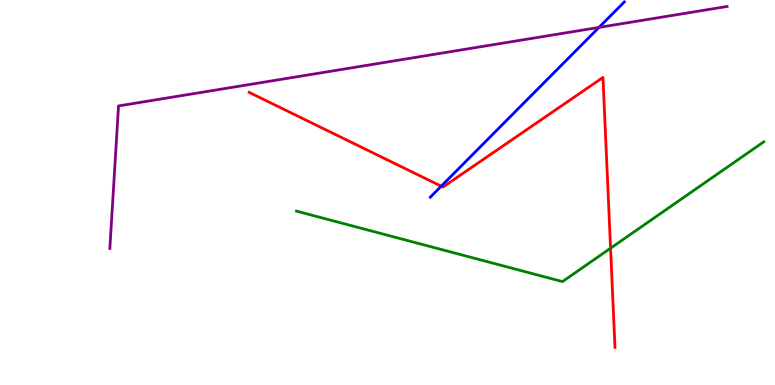[{'lines': ['blue', 'red'], 'intersections': [{'x': 5.69, 'y': 5.16}]}, {'lines': ['green', 'red'], 'intersections': [{'x': 7.88, 'y': 3.55}]}, {'lines': ['purple', 'red'], 'intersections': []}, {'lines': ['blue', 'green'], 'intersections': []}, {'lines': ['blue', 'purple'], 'intersections': [{'x': 7.73, 'y': 9.29}]}, {'lines': ['green', 'purple'], 'intersections': []}]